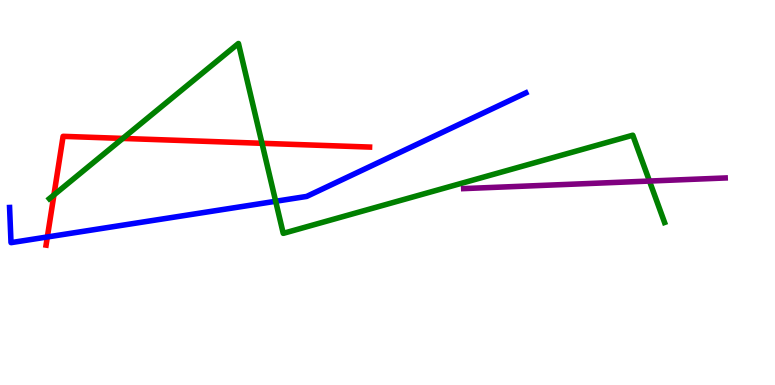[{'lines': ['blue', 'red'], 'intersections': [{'x': 0.611, 'y': 3.85}]}, {'lines': ['green', 'red'], 'intersections': [{'x': 0.696, 'y': 4.94}, {'x': 1.58, 'y': 6.4}, {'x': 3.38, 'y': 6.28}]}, {'lines': ['purple', 'red'], 'intersections': []}, {'lines': ['blue', 'green'], 'intersections': [{'x': 3.56, 'y': 4.77}]}, {'lines': ['blue', 'purple'], 'intersections': []}, {'lines': ['green', 'purple'], 'intersections': [{'x': 8.38, 'y': 5.3}]}]